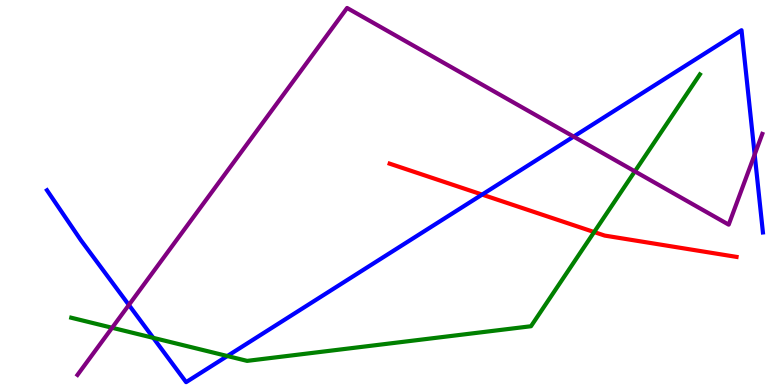[{'lines': ['blue', 'red'], 'intersections': [{'x': 6.22, 'y': 4.95}]}, {'lines': ['green', 'red'], 'intersections': [{'x': 7.67, 'y': 3.97}]}, {'lines': ['purple', 'red'], 'intersections': []}, {'lines': ['blue', 'green'], 'intersections': [{'x': 1.98, 'y': 1.22}, {'x': 2.93, 'y': 0.753}]}, {'lines': ['blue', 'purple'], 'intersections': [{'x': 1.66, 'y': 2.08}, {'x': 7.4, 'y': 6.45}, {'x': 9.74, 'y': 5.99}]}, {'lines': ['green', 'purple'], 'intersections': [{'x': 1.45, 'y': 1.49}, {'x': 8.19, 'y': 5.55}]}]